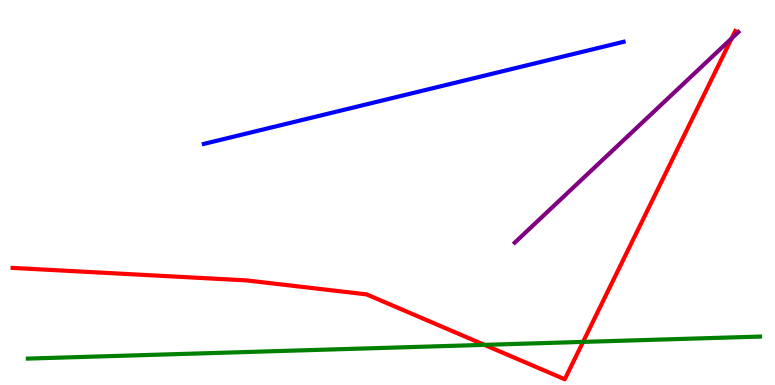[{'lines': ['blue', 'red'], 'intersections': []}, {'lines': ['green', 'red'], 'intersections': [{'x': 6.25, 'y': 1.04}, {'x': 7.52, 'y': 1.12}]}, {'lines': ['purple', 'red'], 'intersections': [{'x': 9.44, 'y': 9.0}]}, {'lines': ['blue', 'green'], 'intersections': []}, {'lines': ['blue', 'purple'], 'intersections': []}, {'lines': ['green', 'purple'], 'intersections': []}]